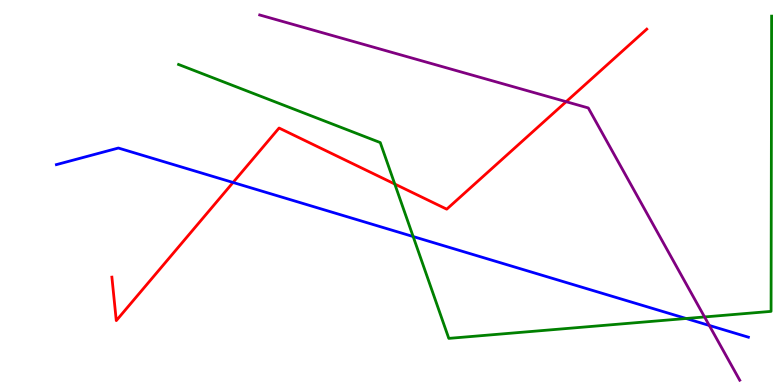[{'lines': ['blue', 'red'], 'intersections': [{'x': 3.01, 'y': 5.26}]}, {'lines': ['green', 'red'], 'intersections': [{'x': 5.09, 'y': 5.22}]}, {'lines': ['purple', 'red'], 'intersections': [{'x': 7.31, 'y': 7.36}]}, {'lines': ['blue', 'green'], 'intersections': [{'x': 5.33, 'y': 3.86}, {'x': 8.85, 'y': 1.73}]}, {'lines': ['blue', 'purple'], 'intersections': [{'x': 9.15, 'y': 1.55}]}, {'lines': ['green', 'purple'], 'intersections': [{'x': 9.09, 'y': 1.77}]}]